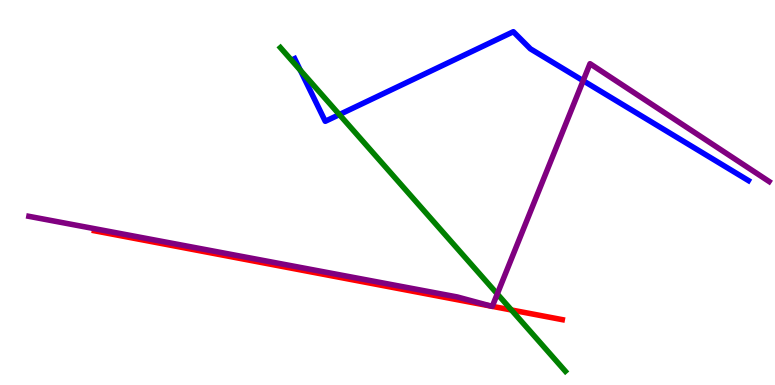[{'lines': ['blue', 'red'], 'intersections': []}, {'lines': ['green', 'red'], 'intersections': [{'x': 6.6, 'y': 1.95}]}, {'lines': ['purple', 'red'], 'intersections': [{'x': 6.34, 'y': 2.05}, {'x': 6.35, 'y': 2.04}]}, {'lines': ['blue', 'green'], 'intersections': [{'x': 3.87, 'y': 8.18}, {'x': 4.38, 'y': 7.02}]}, {'lines': ['blue', 'purple'], 'intersections': [{'x': 7.52, 'y': 7.9}]}, {'lines': ['green', 'purple'], 'intersections': [{'x': 6.42, 'y': 2.37}]}]